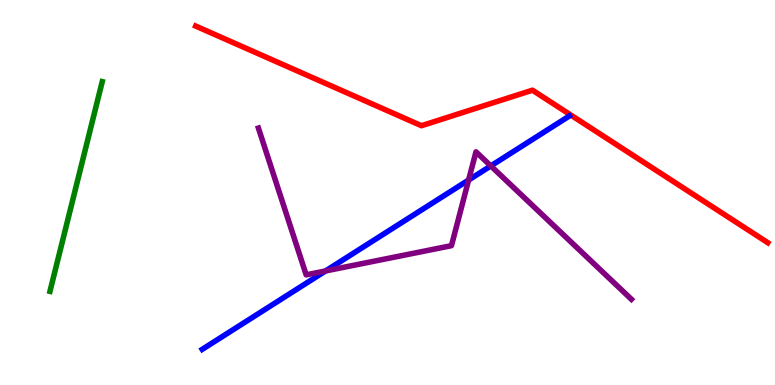[{'lines': ['blue', 'red'], 'intersections': []}, {'lines': ['green', 'red'], 'intersections': []}, {'lines': ['purple', 'red'], 'intersections': []}, {'lines': ['blue', 'green'], 'intersections': []}, {'lines': ['blue', 'purple'], 'intersections': [{'x': 4.2, 'y': 2.96}, {'x': 6.05, 'y': 5.32}, {'x': 6.33, 'y': 5.69}]}, {'lines': ['green', 'purple'], 'intersections': []}]